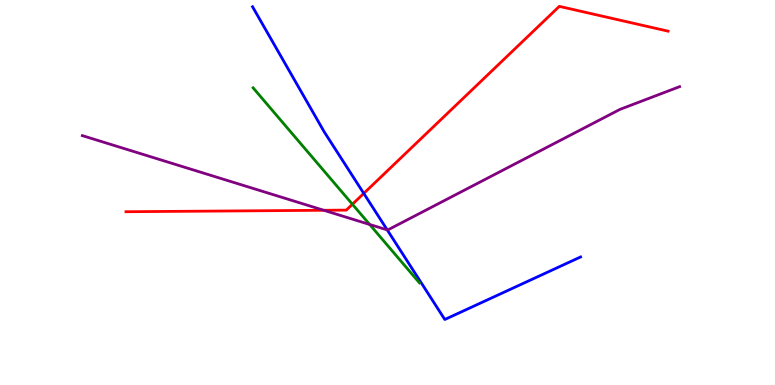[{'lines': ['blue', 'red'], 'intersections': [{'x': 4.69, 'y': 4.98}]}, {'lines': ['green', 'red'], 'intersections': [{'x': 4.55, 'y': 4.69}]}, {'lines': ['purple', 'red'], 'intersections': [{'x': 4.18, 'y': 4.54}]}, {'lines': ['blue', 'green'], 'intersections': []}, {'lines': ['blue', 'purple'], 'intersections': [{'x': 5.0, 'y': 4.03}]}, {'lines': ['green', 'purple'], 'intersections': [{'x': 4.77, 'y': 4.17}]}]